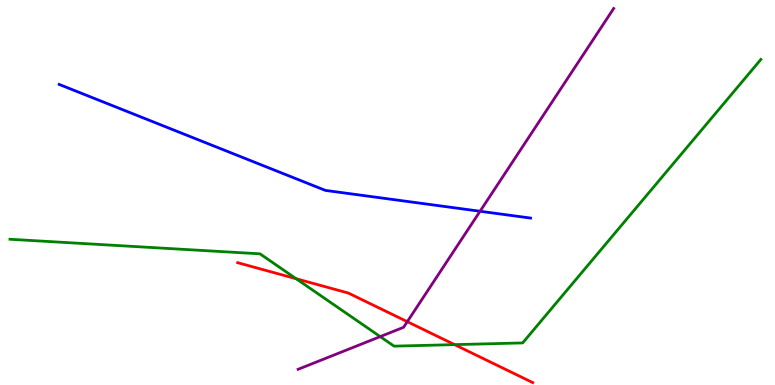[{'lines': ['blue', 'red'], 'intersections': []}, {'lines': ['green', 'red'], 'intersections': [{'x': 3.82, 'y': 2.76}, {'x': 5.87, 'y': 1.05}]}, {'lines': ['purple', 'red'], 'intersections': [{'x': 5.26, 'y': 1.64}]}, {'lines': ['blue', 'green'], 'intersections': []}, {'lines': ['blue', 'purple'], 'intersections': [{'x': 6.19, 'y': 4.51}]}, {'lines': ['green', 'purple'], 'intersections': [{'x': 4.91, 'y': 1.26}]}]